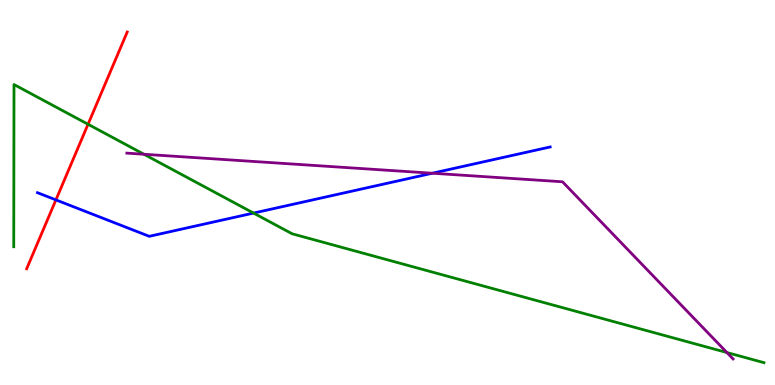[{'lines': ['blue', 'red'], 'intersections': [{'x': 0.721, 'y': 4.81}]}, {'lines': ['green', 'red'], 'intersections': [{'x': 1.14, 'y': 6.77}]}, {'lines': ['purple', 'red'], 'intersections': []}, {'lines': ['blue', 'green'], 'intersections': [{'x': 3.27, 'y': 4.47}]}, {'lines': ['blue', 'purple'], 'intersections': [{'x': 5.58, 'y': 5.5}]}, {'lines': ['green', 'purple'], 'intersections': [{'x': 1.86, 'y': 5.99}, {'x': 9.38, 'y': 0.843}]}]